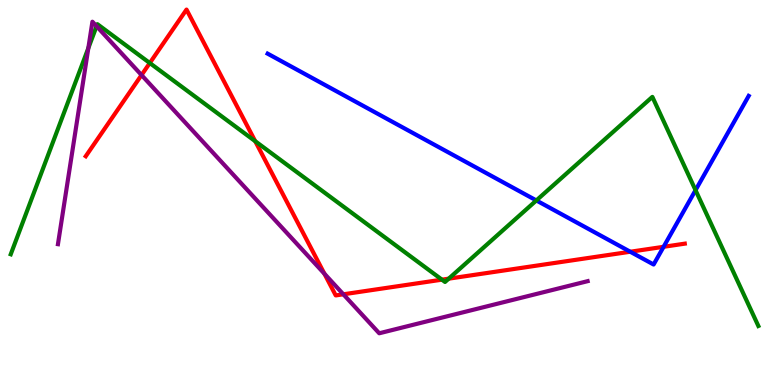[{'lines': ['blue', 'red'], 'intersections': [{'x': 8.13, 'y': 3.46}, {'x': 8.56, 'y': 3.59}]}, {'lines': ['green', 'red'], 'intersections': [{'x': 1.93, 'y': 8.36}, {'x': 3.29, 'y': 6.33}, {'x': 5.7, 'y': 2.74}, {'x': 5.79, 'y': 2.76}]}, {'lines': ['purple', 'red'], 'intersections': [{'x': 1.83, 'y': 8.05}, {'x': 4.19, 'y': 2.89}, {'x': 4.43, 'y': 2.36}]}, {'lines': ['blue', 'green'], 'intersections': [{'x': 6.92, 'y': 4.79}, {'x': 8.97, 'y': 5.06}]}, {'lines': ['blue', 'purple'], 'intersections': []}, {'lines': ['green', 'purple'], 'intersections': [{'x': 1.14, 'y': 8.75}, {'x': 1.25, 'y': 9.32}]}]